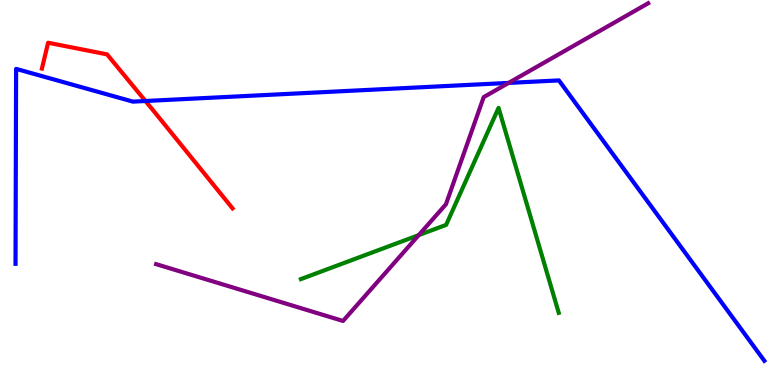[{'lines': ['blue', 'red'], 'intersections': [{'x': 1.88, 'y': 7.38}]}, {'lines': ['green', 'red'], 'intersections': []}, {'lines': ['purple', 'red'], 'intersections': []}, {'lines': ['blue', 'green'], 'intersections': []}, {'lines': ['blue', 'purple'], 'intersections': [{'x': 6.56, 'y': 7.85}]}, {'lines': ['green', 'purple'], 'intersections': [{'x': 5.4, 'y': 3.89}]}]